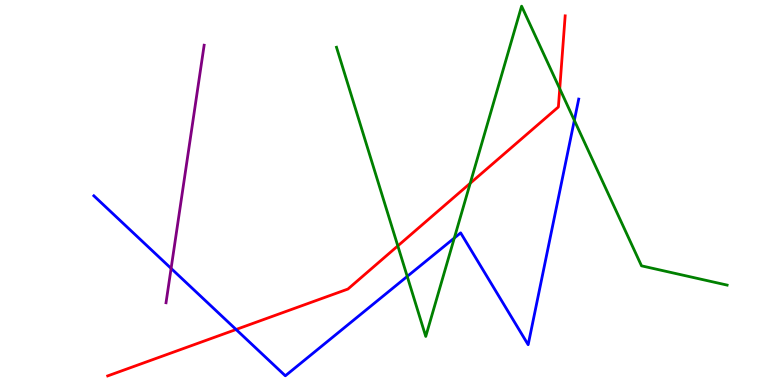[{'lines': ['blue', 'red'], 'intersections': [{'x': 3.05, 'y': 1.44}]}, {'lines': ['green', 'red'], 'intersections': [{'x': 5.13, 'y': 3.61}, {'x': 6.07, 'y': 5.24}, {'x': 7.22, 'y': 7.69}]}, {'lines': ['purple', 'red'], 'intersections': []}, {'lines': ['blue', 'green'], 'intersections': [{'x': 5.25, 'y': 2.82}, {'x': 5.86, 'y': 3.82}, {'x': 7.41, 'y': 6.87}]}, {'lines': ['blue', 'purple'], 'intersections': [{'x': 2.21, 'y': 3.03}]}, {'lines': ['green', 'purple'], 'intersections': []}]